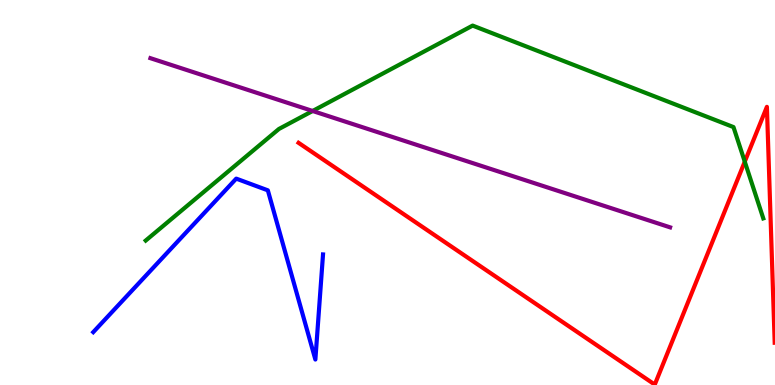[{'lines': ['blue', 'red'], 'intersections': []}, {'lines': ['green', 'red'], 'intersections': [{'x': 9.61, 'y': 5.8}]}, {'lines': ['purple', 'red'], 'intersections': []}, {'lines': ['blue', 'green'], 'intersections': []}, {'lines': ['blue', 'purple'], 'intersections': []}, {'lines': ['green', 'purple'], 'intersections': [{'x': 4.03, 'y': 7.12}]}]